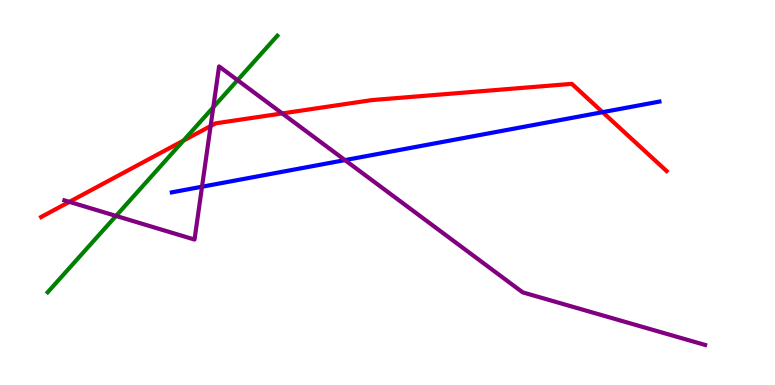[{'lines': ['blue', 'red'], 'intersections': [{'x': 7.78, 'y': 7.09}]}, {'lines': ['green', 'red'], 'intersections': [{'x': 2.37, 'y': 6.35}]}, {'lines': ['purple', 'red'], 'intersections': [{'x': 0.895, 'y': 4.76}, {'x': 2.72, 'y': 6.73}, {'x': 3.64, 'y': 7.05}]}, {'lines': ['blue', 'green'], 'intersections': []}, {'lines': ['blue', 'purple'], 'intersections': [{'x': 2.61, 'y': 5.15}, {'x': 4.45, 'y': 5.84}]}, {'lines': ['green', 'purple'], 'intersections': [{'x': 1.5, 'y': 4.39}, {'x': 2.75, 'y': 7.21}, {'x': 3.07, 'y': 7.92}]}]